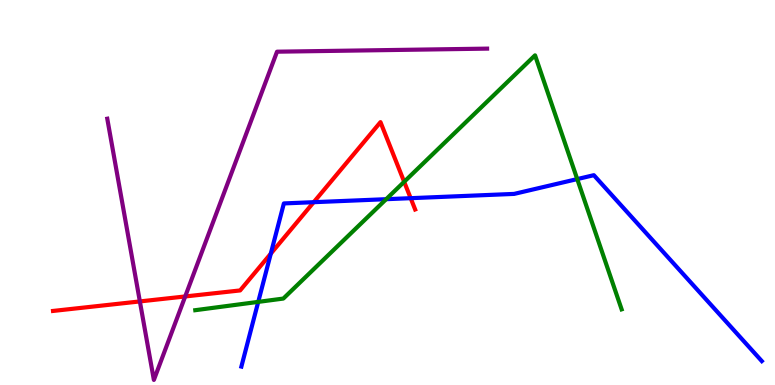[{'lines': ['blue', 'red'], 'intersections': [{'x': 3.49, 'y': 3.41}, {'x': 4.05, 'y': 4.75}, {'x': 5.3, 'y': 4.85}]}, {'lines': ['green', 'red'], 'intersections': [{'x': 5.22, 'y': 5.28}]}, {'lines': ['purple', 'red'], 'intersections': [{'x': 1.8, 'y': 2.17}, {'x': 2.39, 'y': 2.3}]}, {'lines': ['blue', 'green'], 'intersections': [{'x': 3.33, 'y': 2.16}, {'x': 4.98, 'y': 4.83}, {'x': 7.45, 'y': 5.35}]}, {'lines': ['blue', 'purple'], 'intersections': []}, {'lines': ['green', 'purple'], 'intersections': []}]